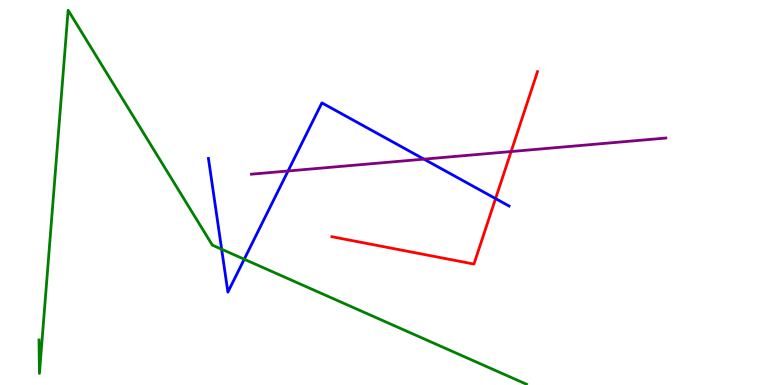[{'lines': ['blue', 'red'], 'intersections': [{'x': 6.39, 'y': 4.84}]}, {'lines': ['green', 'red'], 'intersections': []}, {'lines': ['purple', 'red'], 'intersections': [{'x': 6.59, 'y': 6.06}]}, {'lines': ['blue', 'green'], 'intersections': [{'x': 2.86, 'y': 3.53}, {'x': 3.15, 'y': 3.27}]}, {'lines': ['blue', 'purple'], 'intersections': [{'x': 3.72, 'y': 5.56}, {'x': 5.47, 'y': 5.87}]}, {'lines': ['green', 'purple'], 'intersections': []}]